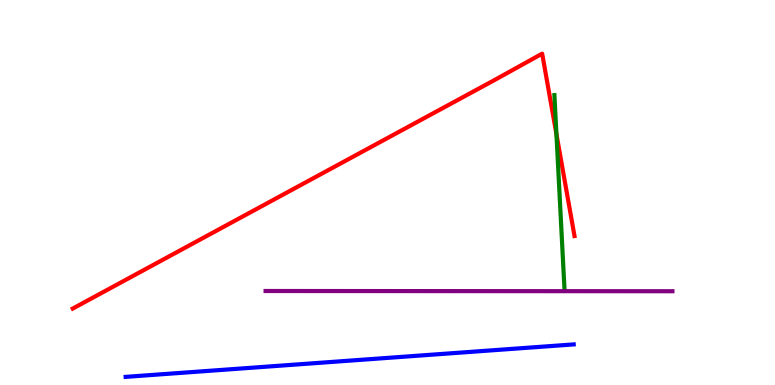[{'lines': ['blue', 'red'], 'intersections': []}, {'lines': ['green', 'red'], 'intersections': [{'x': 7.18, 'y': 6.52}]}, {'lines': ['purple', 'red'], 'intersections': []}, {'lines': ['blue', 'green'], 'intersections': []}, {'lines': ['blue', 'purple'], 'intersections': []}, {'lines': ['green', 'purple'], 'intersections': []}]